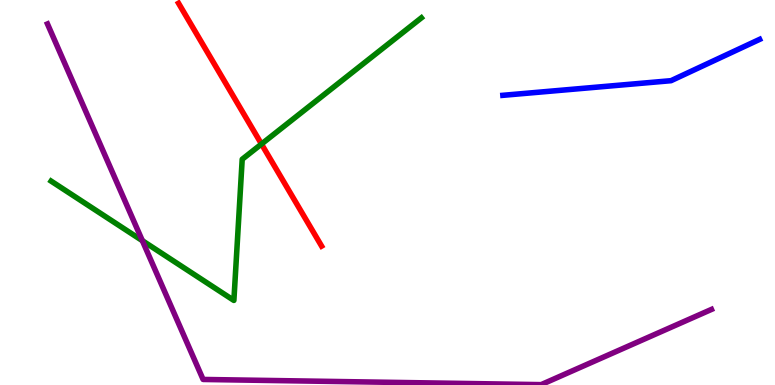[{'lines': ['blue', 'red'], 'intersections': []}, {'lines': ['green', 'red'], 'intersections': [{'x': 3.37, 'y': 6.26}]}, {'lines': ['purple', 'red'], 'intersections': []}, {'lines': ['blue', 'green'], 'intersections': []}, {'lines': ['blue', 'purple'], 'intersections': []}, {'lines': ['green', 'purple'], 'intersections': [{'x': 1.84, 'y': 3.75}]}]